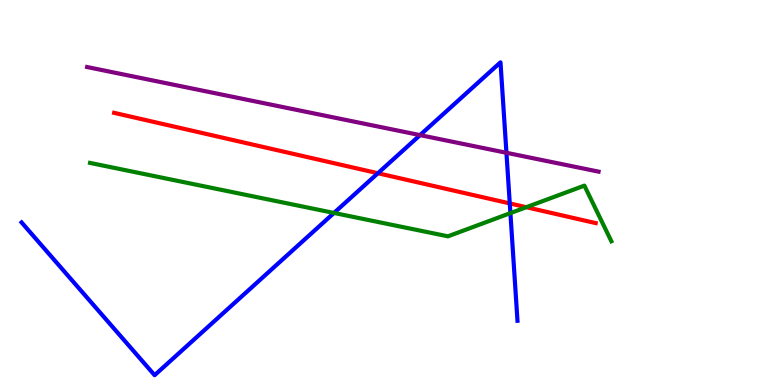[{'lines': ['blue', 'red'], 'intersections': [{'x': 4.88, 'y': 5.5}, {'x': 6.58, 'y': 4.72}]}, {'lines': ['green', 'red'], 'intersections': [{'x': 6.79, 'y': 4.62}]}, {'lines': ['purple', 'red'], 'intersections': []}, {'lines': ['blue', 'green'], 'intersections': [{'x': 4.31, 'y': 4.47}, {'x': 6.59, 'y': 4.46}]}, {'lines': ['blue', 'purple'], 'intersections': [{'x': 5.42, 'y': 6.49}, {'x': 6.53, 'y': 6.03}]}, {'lines': ['green', 'purple'], 'intersections': []}]